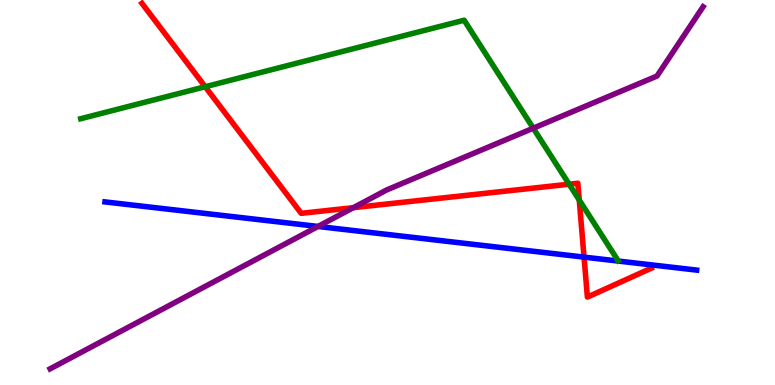[{'lines': ['blue', 'red'], 'intersections': [{'x': 7.54, 'y': 3.32}]}, {'lines': ['green', 'red'], 'intersections': [{'x': 2.65, 'y': 7.75}, {'x': 7.34, 'y': 5.22}, {'x': 7.47, 'y': 4.8}]}, {'lines': ['purple', 'red'], 'intersections': [{'x': 4.56, 'y': 4.61}]}, {'lines': ['blue', 'green'], 'intersections': []}, {'lines': ['blue', 'purple'], 'intersections': [{'x': 4.1, 'y': 4.12}]}, {'lines': ['green', 'purple'], 'intersections': [{'x': 6.88, 'y': 6.67}]}]